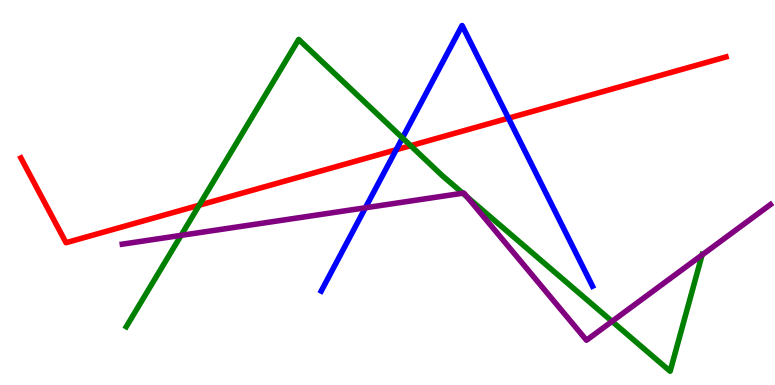[{'lines': ['blue', 'red'], 'intersections': [{'x': 5.11, 'y': 6.11}, {'x': 6.56, 'y': 6.93}]}, {'lines': ['green', 'red'], 'intersections': [{'x': 2.57, 'y': 4.67}, {'x': 5.3, 'y': 6.22}]}, {'lines': ['purple', 'red'], 'intersections': []}, {'lines': ['blue', 'green'], 'intersections': [{'x': 5.19, 'y': 6.42}]}, {'lines': ['blue', 'purple'], 'intersections': [{'x': 4.71, 'y': 4.6}]}, {'lines': ['green', 'purple'], 'intersections': [{'x': 2.34, 'y': 3.89}, {'x': 5.97, 'y': 4.98}, {'x': 6.03, 'y': 4.88}, {'x': 7.9, 'y': 1.65}, {'x': 9.06, 'y': 3.38}]}]